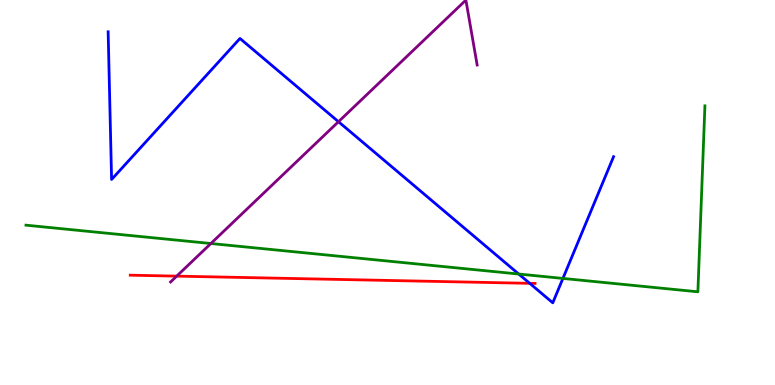[{'lines': ['blue', 'red'], 'intersections': [{'x': 6.84, 'y': 2.64}]}, {'lines': ['green', 'red'], 'intersections': []}, {'lines': ['purple', 'red'], 'intersections': [{'x': 2.28, 'y': 2.83}]}, {'lines': ['blue', 'green'], 'intersections': [{'x': 6.69, 'y': 2.88}, {'x': 7.26, 'y': 2.77}]}, {'lines': ['blue', 'purple'], 'intersections': [{'x': 4.37, 'y': 6.84}]}, {'lines': ['green', 'purple'], 'intersections': [{'x': 2.72, 'y': 3.68}]}]